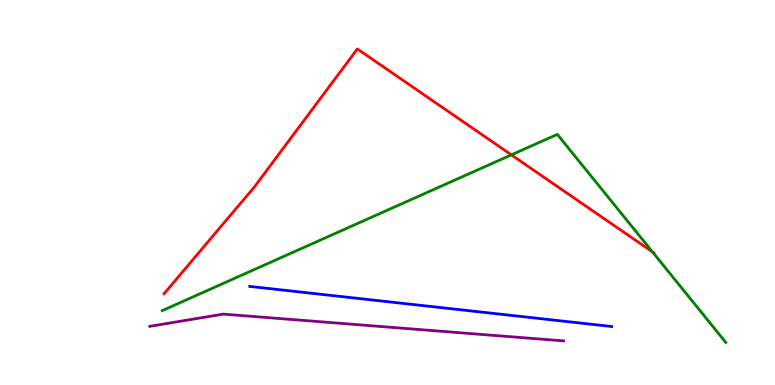[{'lines': ['blue', 'red'], 'intersections': []}, {'lines': ['green', 'red'], 'intersections': [{'x': 6.6, 'y': 5.98}, {'x': 8.42, 'y': 3.46}]}, {'lines': ['purple', 'red'], 'intersections': []}, {'lines': ['blue', 'green'], 'intersections': []}, {'lines': ['blue', 'purple'], 'intersections': []}, {'lines': ['green', 'purple'], 'intersections': []}]